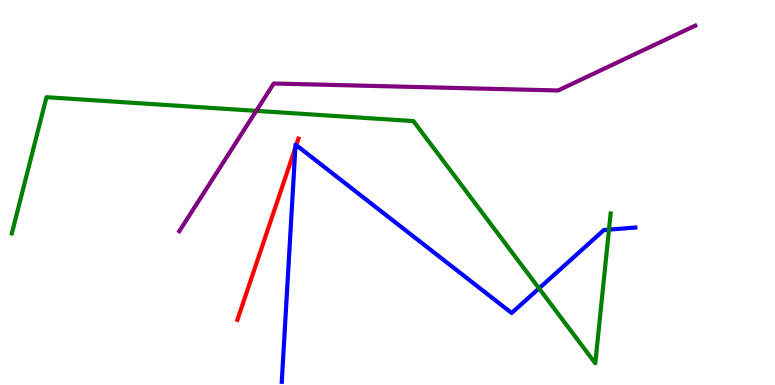[{'lines': ['blue', 'red'], 'intersections': [{'x': 3.81, 'y': 6.16}, {'x': 3.82, 'y': 6.23}]}, {'lines': ['green', 'red'], 'intersections': []}, {'lines': ['purple', 'red'], 'intersections': []}, {'lines': ['blue', 'green'], 'intersections': [{'x': 6.96, 'y': 2.51}, {'x': 7.86, 'y': 4.04}]}, {'lines': ['blue', 'purple'], 'intersections': []}, {'lines': ['green', 'purple'], 'intersections': [{'x': 3.31, 'y': 7.12}]}]